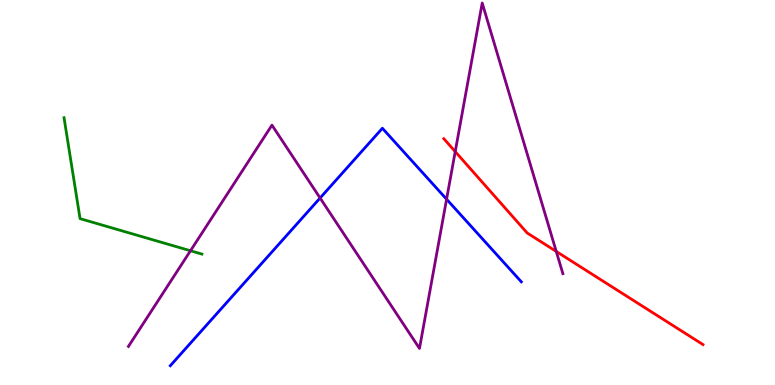[{'lines': ['blue', 'red'], 'intersections': []}, {'lines': ['green', 'red'], 'intersections': []}, {'lines': ['purple', 'red'], 'intersections': [{'x': 5.87, 'y': 6.06}, {'x': 7.18, 'y': 3.47}]}, {'lines': ['blue', 'green'], 'intersections': []}, {'lines': ['blue', 'purple'], 'intersections': [{'x': 4.13, 'y': 4.86}, {'x': 5.76, 'y': 4.83}]}, {'lines': ['green', 'purple'], 'intersections': [{'x': 2.46, 'y': 3.49}]}]